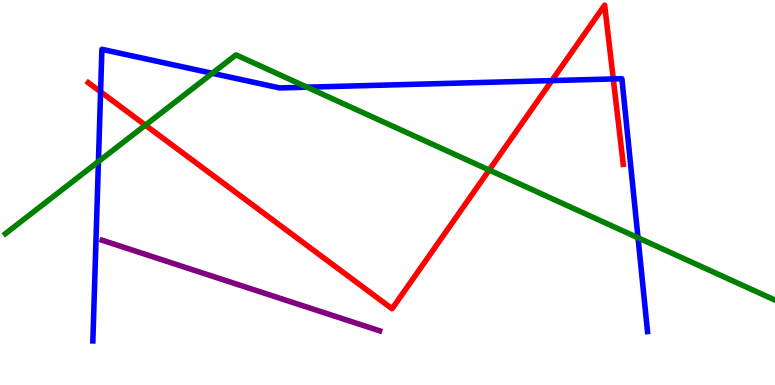[{'lines': ['blue', 'red'], 'intersections': [{'x': 1.3, 'y': 7.62}, {'x': 7.12, 'y': 7.91}, {'x': 7.91, 'y': 7.95}]}, {'lines': ['green', 'red'], 'intersections': [{'x': 1.88, 'y': 6.75}, {'x': 6.31, 'y': 5.58}]}, {'lines': ['purple', 'red'], 'intersections': []}, {'lines': ['blue', 'green'], 'intersections': [{'x': 1.27, 'y': 5.8}, {'x': 2.74, 'y': 8.1}, {'x': 3.96, 'y': 7.74}, {'x': 8.23, 'y': 3.82}]}, {'lines': ['blue', 'purple'], 'intersections': []}, {'lines': ['green', 'purple'], 'intersections': []}]